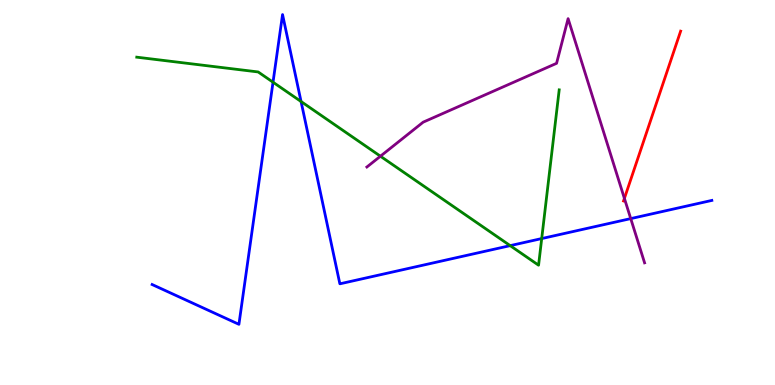[{'lines': ['blue', 'red'], 'intersections': []}, {'lines': ['green', 'red'], 'intersections': []}, {'lines': ['purple', 'red'], 'intersections': [{'x': 8.06, 'y': 4.85}]}, {'lines': ['blue', 'green'], 'intersections': [{'x': 3.52, 'y': 7.86}, {'x': 3.88, 'y': 7.36}, {'x': 6.58, 'y': 3.62}, {'x': 6.99, 'y': 3.8}]}, {'lines': ['blue', 'purple'], 'intersections': [{'x': 8.14, 'y': 4.32}]}, {'lines': ['green', 'purple'], 'intersections': [{'x': 4.91, 'y': 5.94}]}]